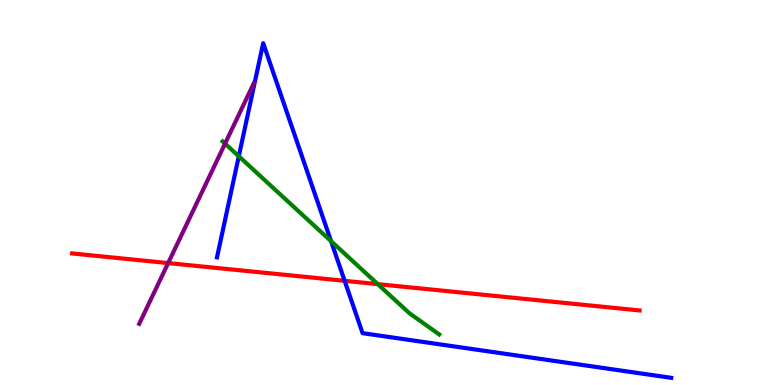[{'lines': ['blue', 'red'], 'intersections': [{'x': 4.45, 'y': 2.71}]}, {'lines': ['green', 'red'], 'intersections': [{'x': 4.87, 'y': 2.62}]}, {'lines': ['purple', 'red'], 'intersections': [{'x': 2.17, 'y': 3.17}]}, {'lines': ['blue', 'green'], 'intersections': [{'x': 3.08, 'y': 5.94}, {'x': 4.27, 'y': 3.74}]}, {'lines': ['blue', 'purple'], 'intersections': []}, {'lines': ['green', 'purple'], 'intersections': [{'x': 2.9, 'y': 6.27}]}]